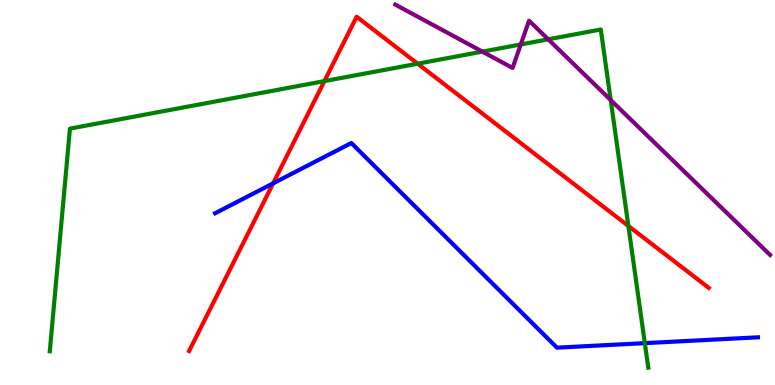[{'lines': ['blue', 'red'], 'intersections': [{'x': 3.52, 'y': 5.24}]}, {'lines': ['green', 'red'], 'intersections': [{'x': 4.19, 'y': 7.89}, {'x': 5.39, 'y': 8.35}, {'x': 8.11, 'y': 4.13}]}, {'lines': ['purple', 'red'], 'intersections': []}, {'lines': ['blue', 'green'], 'intersections': [{'x': 8.32, 'y': 1.09}]}, {'lines': ['blue', 'purple'], 'intersections': []}, {'lines': ['green', 'purple'], 'intersections': [{'x': 6.22, 'y': 8.66}, {'x': 6.72, 'y': 8.85}, {'x': 7.07, 'y': 8.98}, {'x': 7.88, 'y': 7.4}]}]